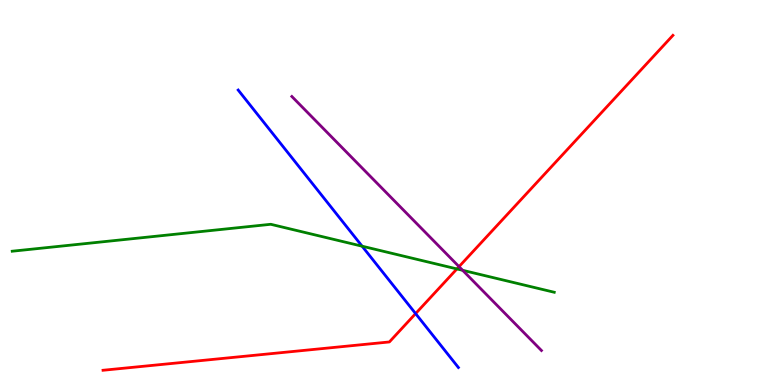[{'lines': ['blue', 'red'], 'intersections': [{'x': 5.36, 'y': 1.85}]}, {'lines': ['green', 'red'], 'intersections': [{'x': 5.9, 'y': 3.01}]}, {'lines': ['purple', 'red'], 'intersections': [{'x': 5.92, 'y': 3.07}]}, {'lines': ['blue', 'green'], 'intersections': [{'x': 4.67, 'y': 3.61}]}, {'lines': ['blue', 'purple'], 'intersections': []}, {'lines': ['green', 'purple'], 'intersections': [{'x': 5.97, 'y': 2.98}]}]